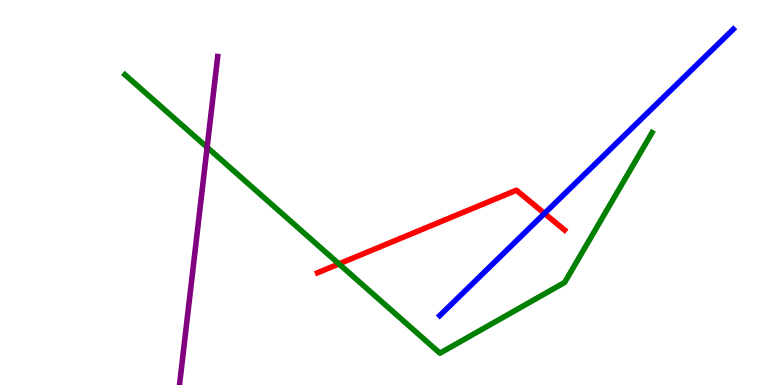[{'lines': ['blue', 'red'], 'intersections': [{'x': 7.03, 'y': 4.46}]}, {'lines': ['green', 'red'], 'intersections': [{'x': 4.37, 'y': 3.15}]}, {'lines': ['purple', 'red'], 'intersections': []}, {'lines': ['blue', 'green'], 'intersections': []}, {'lines': ['blue', 'purple'], 'intersections': []}, {'lines': ['green', 'purple'], 'intersections': [{'x': 2.67, 'y': 6.17}]}]